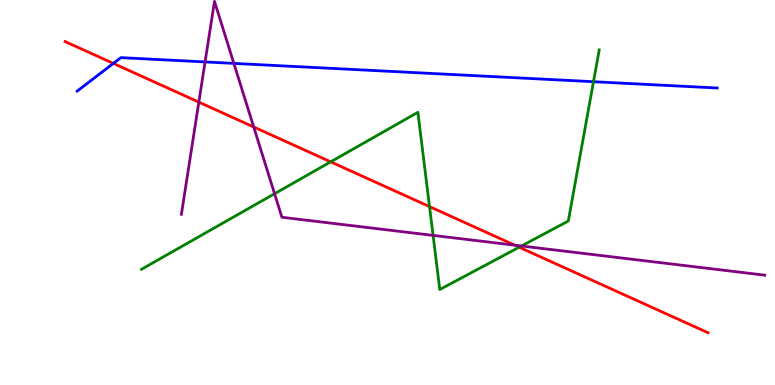[{'lines': ['blue', 'red'], 'intersections': [{'x': 1.46, 'y': 8.35}]}, {'lines': ['green', 'red'], 'intersections': [{'x': 4.27, 'y': 5.8}, {'x': 5.54, 'y': 4.63}, {'x': 6.7, 'y': 3.58}]}, {'lines': ['purple', 'red'], 'intersections': [{'x': 2.57, 'y': 7.35}, {'x': 3.27, 'y': 6.7}, {'x': 6.64, 'y': 3.63}]}, {'lines': ['blue', 'green'], 'intersections': [{'x': 7.66, 'y': 7.88}]}, {'lines': ['blue', 'purple'], 'intersections': [{'x': 2.65, 'y': 8.39}, {'x': 3.02, 'y': 8.35}]}, {'lines': ['green', 'purple'], 'intersections': [{'x': 3.54, 'y': 4.97}, {'x': 5.59, 'y': 3.89}, {'x': 6.73, 'y': 3.61}]}]